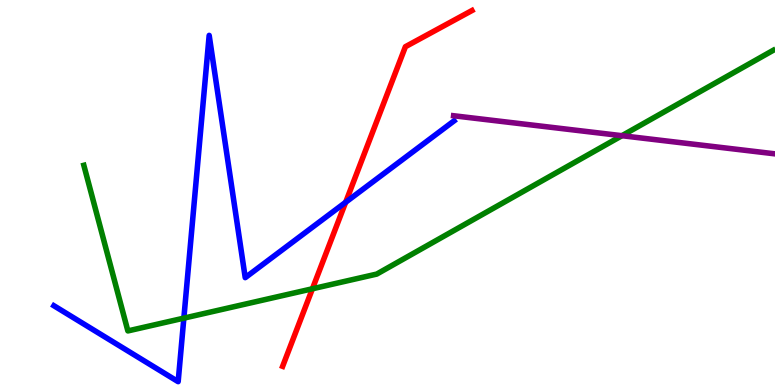[{'lines': ['blue', 'red'], 'intersections': [{'x': 4.46, 'y': 4.75}]}, {'lines': ['green', 'red'], 'intersections': [{'x': 4.03, 'y': 2.5}]}, {'lines': ['purple', 'red'], 'intersections': []}, {'lines': ['blue', 'green'], 'intersections': [{'x': 2.37, 'y': 1.74}]}, {'lines': ['blue', 'purple'], 'intersections': []}, {'lines': ['green', 'purple'], 'intersections': [{'x': 8.02, 'y': 6.48}]}]